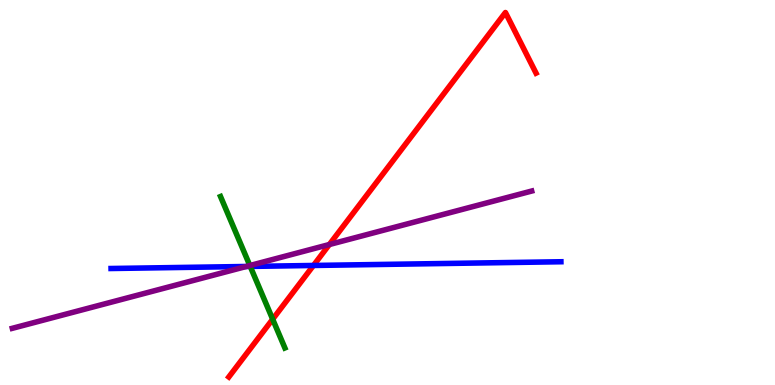[{'lines': ['blue', 'red'], 'intersections': [{'x': 4.04, 'y': 3.1}]}, {'lines': ['green', 'red'], 'intersections': [{'x': 3.52, 'y': 1.71}]}, {'lines': ['purple', 'red'], 'intersections': [{'x': 4.25, 'y': 3.65}]}, {'lines': ['blue', 'green'], 'intersections': [{'x': 3.23, 'y': 3.08}]}, {'lines': ['blue', 'purple'], 'intersections': [{'x': 3.18, 'y': 3.08}]}, {'lines': ['green', 'purple'], 'intersections': [{'x': 3.22, 'y': 3.1}]}]